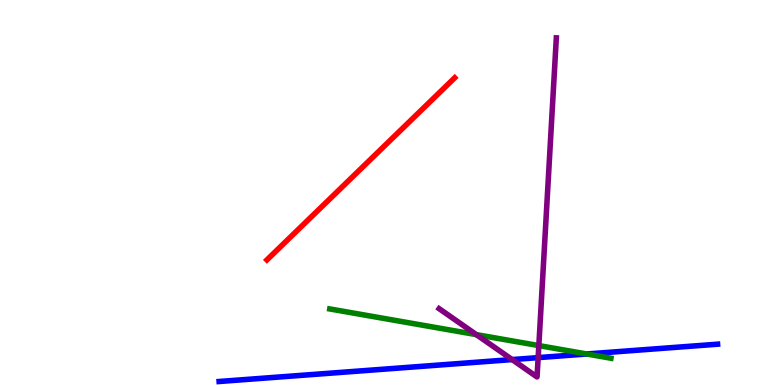[{'lines': ['blue', 'red'], 'intersections': []}, {'lines': ['green', 'red'], 'intersections': []}, {'lines': ['purple', 'red'], 'intersections': []}, {'lines': ['blue', 'green'], 'intersections': [{'x': 7.57, 'y': 0.806}]}, {'lines': ['blue', 'purple'], 'intersections': [{'x': 6.61, 'y': 0.66}, {'x': 6.94, 'y': 0.711}]}, {'lines': ['green', 'purple'], 'intersections': [{'x': 6.15, 'y': 1.31}, {'x': 6.95, 'y': 1.02}]}]